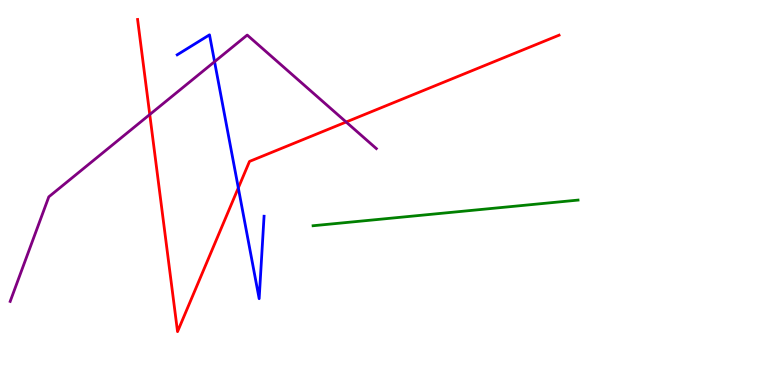[{'lines': ['blue', 'red'], 'intersections': [{'x': 3.07, 'y': 5.12}]}, {'lines': ['green', 'red'], 'intersections': []}, {'lines': ['purple', 'red'], 'intersections': [{'x': 1.93, 'y': 7.03}, {'x': 4.47, 'y': 6.83}]}, {'lines': ['blue', 'green'], 'intersections': []}, {'lines': ['blue', 'purple'], 'intersections': [{'x': 2.77, 'y': 8.4}]}, {'lines': ['green', 'purple'], 'intersections': []}]